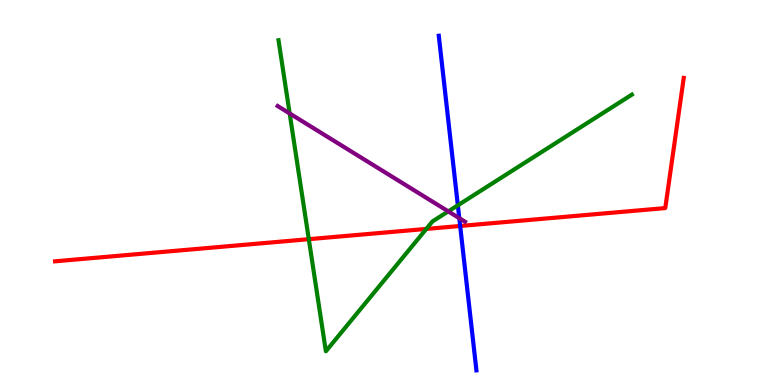[{'lines': ['blue', 'red'], 'intersections': [{'x': 5.94, 'y': 4.13}]}, {'lines': ['green', 'red'], 'intersections': [{'x': 3.98, 'y': 3.79}, {'x': 5.5, 'y': 4.05}]}, {'lines': ['purple', 'red'], 'intersections': []}, {'lines': ['blue', 'green'], 'intersections': [{'x': 5.91, 'y': 4.67}]}, {'lines': ['blue', 'purple'], 'intersections': [{'x': 5.93, 'y': 4.33}]}, {'lines': ['green', 'purple'], 'intersections': [{'x': 3.74, 'y': 7.05}, {'x': 5.78, 'y': 4.51}]}]